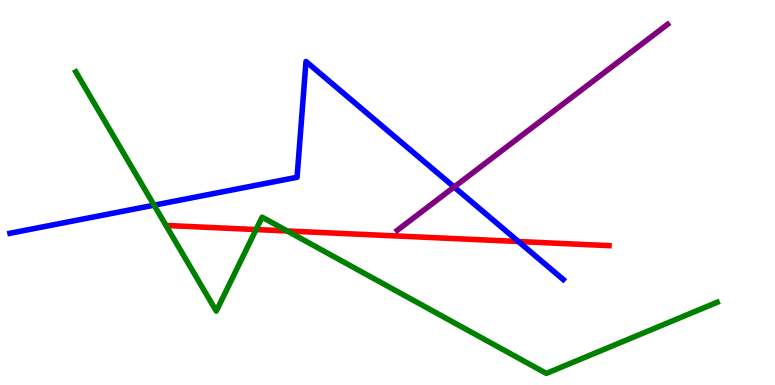[{'lines': ['blue', 'red'], 'intersections': [{'x': 6.69, 'y': 3.73}]}, {'lines': ['green', 'red'], 'intersections': [{'x': 3.3, 'y': 4.04}, {'x': 3.71, 'y': 4.0}]}, {'lines': ['purple', 'red'], 'intersections': []}, {'lines': ['blue', 'green'], 'intersections': [{'x': 1.99, 'y': 4.67}]}, {'lines': ['blue', 'purple'], 'intersections': [{'x': 5.86, 'y': 5.14}]}, {'lines': ['green', 'purple'], 'intersections': []}]